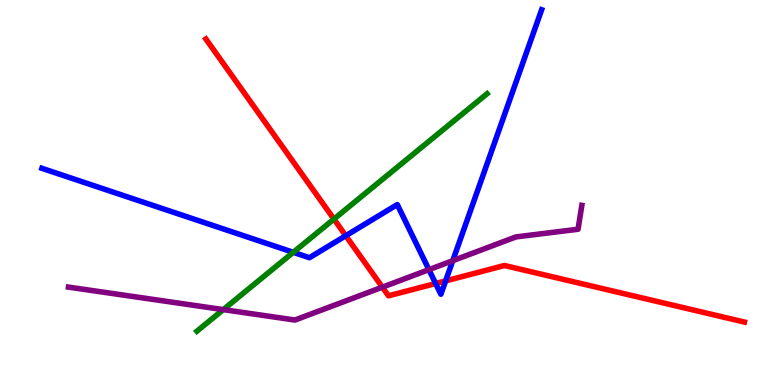[{'lines': ['blue', 'red'], 'intersections': [{'x': 4.46, 'y': 3.88}, {'x': 5.62, 'y': 2.64}, {'x': 5.75, 'y': 2.7}]}, {'lines': ['green', 'red'], 'intersections': [{'x': 4.31, 'y': 4.31}]}, {'lines': ['purple', 'red'], 'intersections': [{'x': 4.93, 'y': 2.54}]}, {'lines': ['blue', 'green'], 'intersections': [{'x': 3.78, 'y': 3.45}]}, {'lines': ['blue', 'purple'], 'intersections': [{'x': 5.53, 'y': 3.0}, {'x': 5.84, 'y': 3.23}]}, {'lines': ['green', 'purple'], 'intersections': [{'x': 2.88, 'y': 1.96}]}]